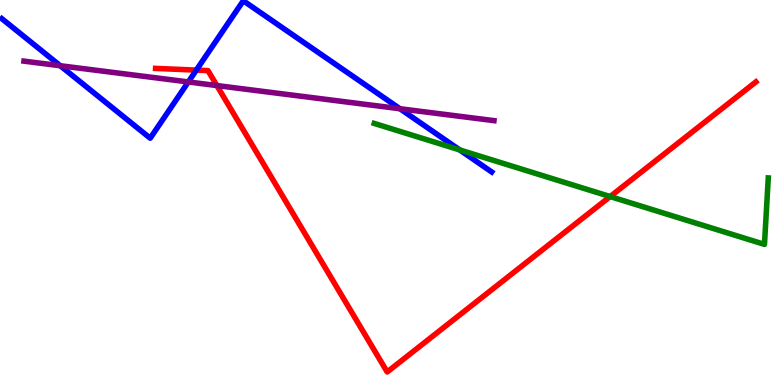[{'lines': ['blue', 'red'], 'intersections': [{'x': 2.53, 'y': 8.18}]}, {'lines': ['green', 'red'], 'intersections': [{'x': 7.87, 'y': 4.89}]}, {'lines': ['purple', 'red'], 'intersections': [{'x': 2.8, 'y': 7.78}]}, {'lines': ['blue', 'green'], 'intersections': [{'x': 5.93, 'y': 6.11}]}, {'lines': ['blue', 'purple'], 'intersections': [{'x': 0.778, 'y': 8.29}, {'x': 2.43, 'y': 7.87}, {'x': 5.16, 'y': 7.18}]}, {'lines': ['green', 'purple'], 'intersections': []}]